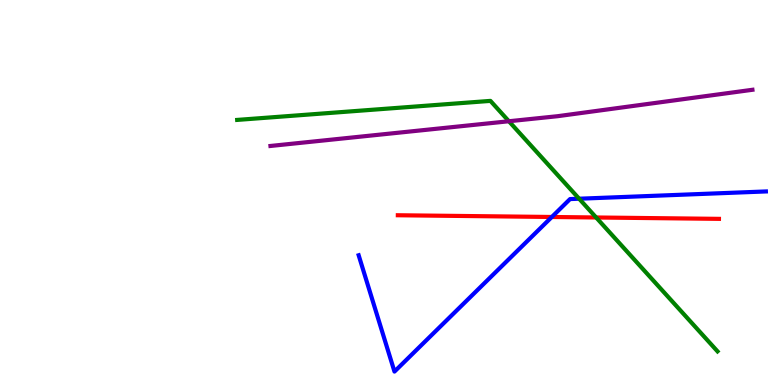[{'lines': ['blue', 'red'], 'intersections': [{'x': 7.12, 'y': 4.36}]}, {'lines': ['green', 'red'], 'intersections': [{'x': 7.69, 'y': 4.35}]}, {'lines': ['purple', 'red'], 'intersections': []}, {'lines': ['blue', 'green'], 'intersections': [{'x': 7.47, 'y': 4.84}]}, {'lines': ['blue', 'purple'], 'intersections': []}, {'lines': ['green', 'purple'], 'intersections': [{'x': 6.57, 'y': 6.85}]}]